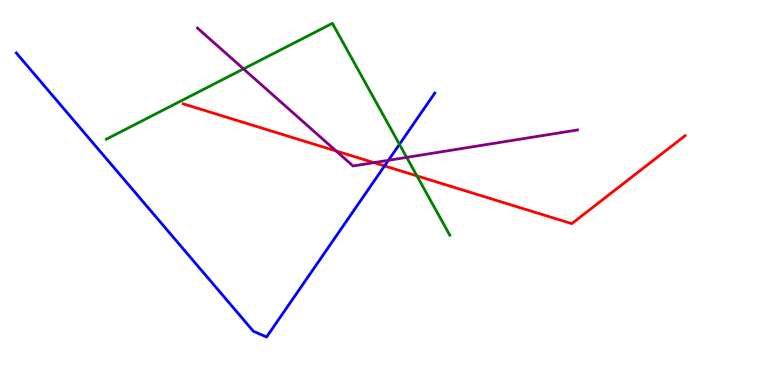[{'lines': ['blue', 'red'], 'intersections': [{'x': 4.96, 'y': 5.69}]}, {'lines': ['green', 'red'], 'intersections': [{'x': 5.38, 'y': 5.43}]}, {'lines': ['purple', 'red'], 'intersections': [{'x': 4.34, 'y': 6.08}, {'x': 4.82, 'y': 5.78}]}, {'lines': ['blue', 'green'], 'intersections': [{'x': 5.15, 'y': 6.25}]}, {'lines': ['blue', 'purple'], 'intersections': [{'x': 5.01, 'y': 5.84}]}, {'lines': ['green', 'purple'], 'intersections': [{'x': 3.14, 'y': 8.21}, {'x': 5.25, 'y': 5.91}]}]